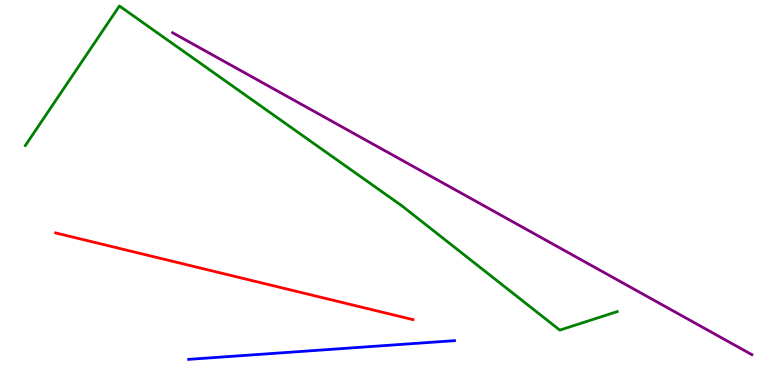[{'lines': ['blue', 'red'], 'intersections': []}, {'lines': ['green', 'red'], 'intersections': []}, {'lines': ['purple', 'red'], 'intersections': []}, {'lines': ['blue', 'green'], 'intersections': []}, {'lines': ['blue', 'purple'], 'intersections': []}, {'lines': ['green', 'purple'], 'intersections': []}]